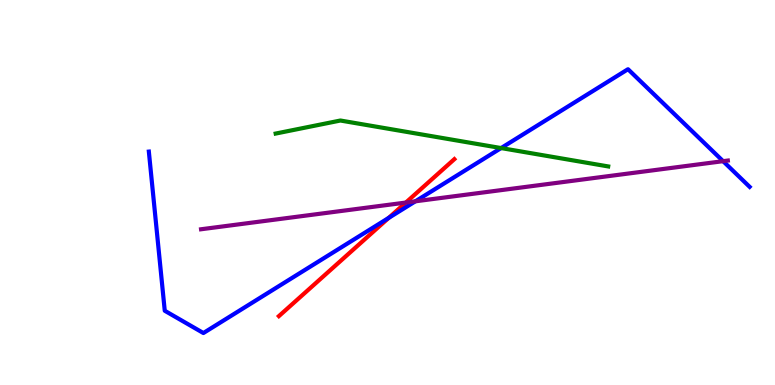[{'lines': ['blue', 'red'], 'intersections': [{'x': 5.02, 'y': 4.34}]}, {'lines': ['green', 'red'], 'intersections': []}, {'lines': ['purple', 'red'], 'intersections': [{'x': 5.24, 'y': 4.74}]}, {'lines': ['blue', 'green'], 'intersections': [{'x': 6.47, 'y': 6.15}]}, {'lines': ['blue', 'purple'], 'intersections': [{'x': 5.36, 'y': 4.77}, {'x': 9.33, 'y': 5.81}]}, {'lines': ['green', 'purple'], 'intersections': []}]